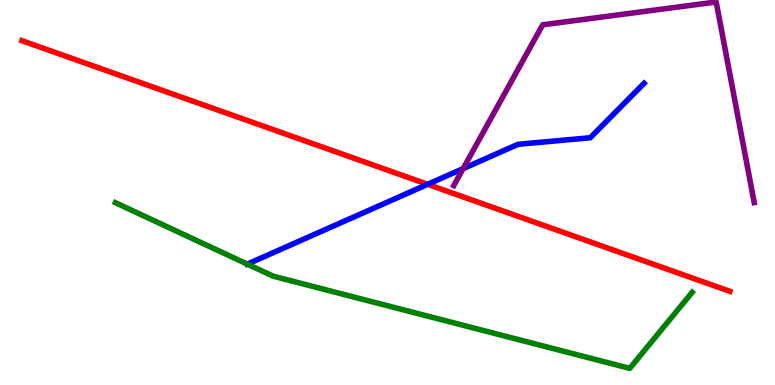[{'lines': ['blue', 'red'], 'intersections': [{'x': 5.52, 'y': 5.21}]}, {'lines': ['green', 'red'], 'intersections': []}, {'lines': ['purple', 'red'], 'intersections': []}, {'lines': ['blue', 'green'], 'intersections': [{'x': 3.19, 'y': 3.14}]}, {'lines': ['blue', 'purple'], 'intersections': [{'x': 5.98, 'y': 5.62}]}, {'lines': ['green', 'purple'], 'intersections': []}]